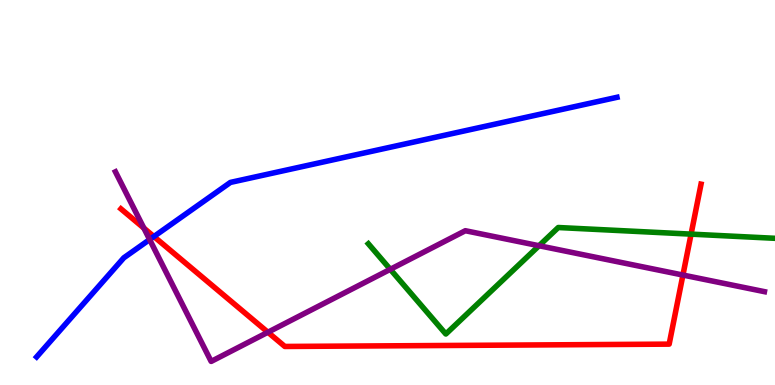[{'lines': ['blue', 'red'], 'intersections': [{'x': 1.99, 'y': 3.86}]}, {'lines': ['green', 'red'], 'intersections': [{'x': 8.92, 'y': 3.92}]}, {'lines': ['purple', 'red'], 'intersections': [{'x': 1.86, 'y': 4.08}, {'x': 3.46, 'y': 1.37}, {'x': 8.81, 'y': 2.86}]}, {'lines': ['blue', 'green'], 'intersections': []}, {'lines': ['blue', 'purple'], 'intersections': [{'x': 1.93, 'y': 3.78}]}, {'lines': ['green', 'purple'], 'intersections': [{'x': 5.04, 'y': 3.0}, {'x': 6.96, 'y': 3.62}]}]